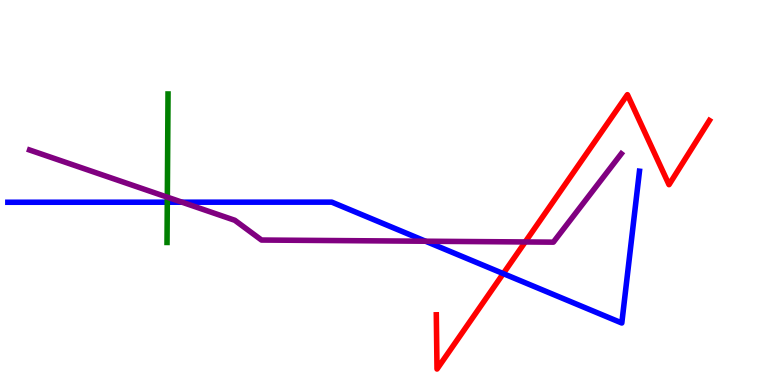[{'lines': ['blue', 'red'], 'intersections': [{'x': 6.49, 'y': 2.89}]}, {'lines': ['green', 'red'], 'intersections': []}, {'lines': ['purple', 'red'], 'intersections': [{'x': 6.78, 'y': 3.72}]}, {'lines': ['blue', 'green'], 'intersections': [{'x': 2.16, 'y': 4.75}]}, {'lines': ['blue', 'purple'], 'intersections': [{'x': 2.35, 'y': 4.75}, {'x': 5.49, 'y': 3.73}]}, {'lines': ['green', 'purple'], 'intersections': [{'x': 2.16, 'y': 4.88}]}]